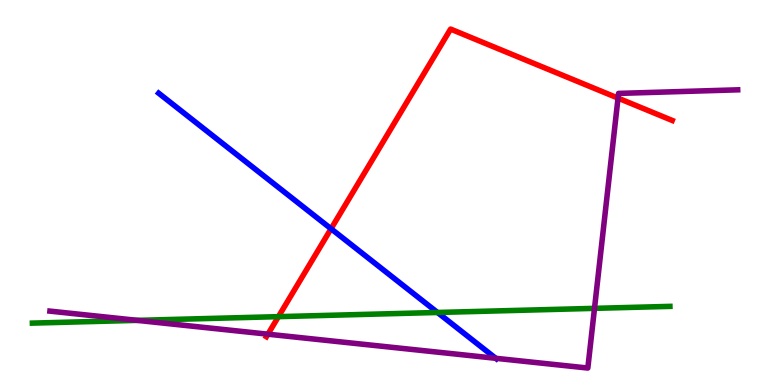[{'lines': ['blue', 'red'], 'intersections': [{'x': 4.27, 'y': 4.06}]}, {'lines': ['green', 'red'], 'intersections': [{'x': 3.59, 'y': 1.78}]}, {'lines': ['purple', 'red'], 'intersections': [{'x': 3.46, 'y': 1.32}, {'x': 7.97, 'y': 7.45}]}, {'lines': ['blue', 'green'], 'intersections': [{'x': 5.65, 'y': 1.88}]}, {'lines': ['blue', 'purple'], 'intersections': [{'x': 6.4, 'y': 0.693}]}, {'lines': ['green', 'purple'], 'intersections': [{'x': 1.77, 'y': 1.68}, {'x': 7.67, 'y': 1.99}]}]